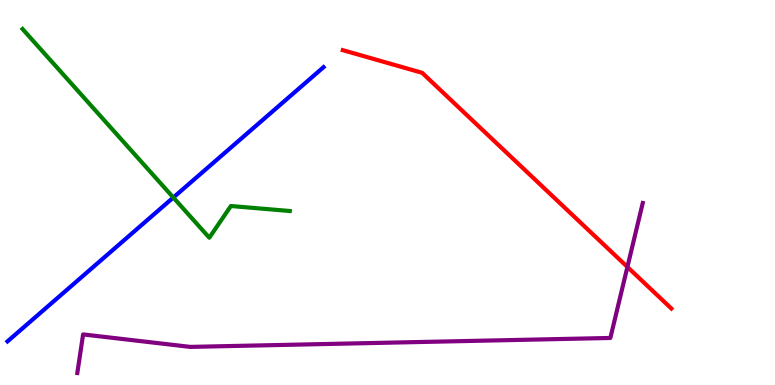[{'lines': ['blue', 'red'], 'intersections': []}, {'lines': ['green', 'red'], 'intersections': []}, {'lines': ['purple', 'red'], 'intersections': [{'x': 8.1, 'y': 3.07}]}, {'lines': ['blue', 'green'], 'intersections': [{'x': 2.24, 'y': 4.87}]}, {'lines': ['blue', 'purple'], 'intersections': []}, {'lines': ['green', 'purple'], 'intersections': []}]